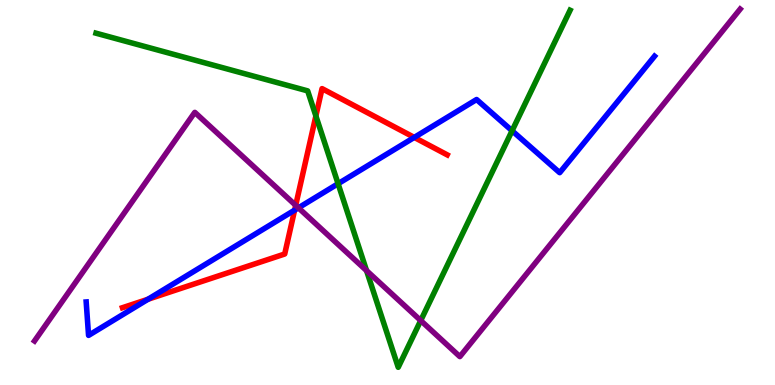[{'lines': ['blue', 'red'], 'intersections': [{'x': 1.91, 'y': 2.23}, {'x': 3.8, 'y': 4.54}, {'x': 5.35, 'y': 6.43}]}, {'lines': ['green', 'red'], 'intersections': [{'x': 4.08, 'y': 6.99}]}, {'lines': ['purple', 'red'], 'intersections': [{'x': 3.82, 'y': 4.67}]}, {'lines': ['blue', 'green'], 'intersections': [{'x': 4.36, 'y': 5.23}, {'x': 6.61, 'y': 6.6}]}, {'lines': ['blue', 'purple'], 'intersections': [{'x': 3.85, 'y': 4.6}]}, {'lines': ['green', 'purple'], 'intersections': [{'x': 4.73, 'y': 2.97}, {'x': 5.43, 'y': 1.67}]}]